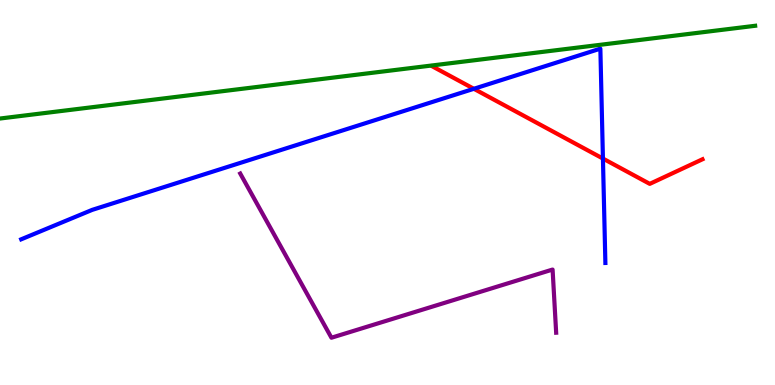[{'lines': ['blue', 'red'], 'intersections': [{'x': 6.11, 'y': 7.69}, {'x': 7.78, 'y': 5.88}]}, {'lines': ['green', 'red'], 'intersections': []}, {'lines': ['purple', 'red'], 'intersections': []}, {'lines': ['blue', 'green'], 'intersections': []}, {'lines': ['blue', 'purple'], 'intersections': []}, {'lines': ['green', 'purple'], 'intersections': []}]